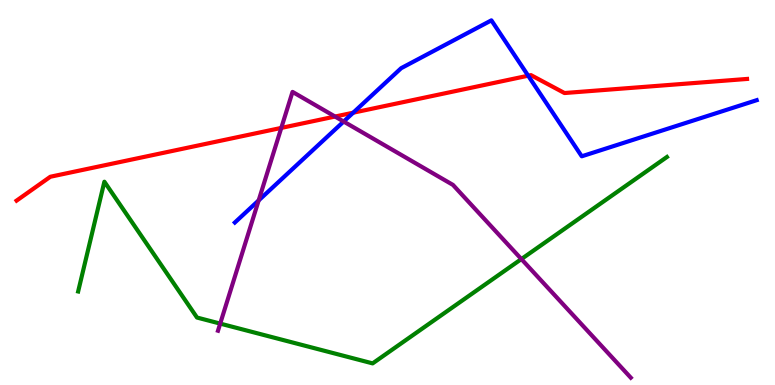[{'lines': ['blue', 'red'], 'intersections': [{'x': 4.56, 'y': 7.07}, {'x': 6.82, 'y': 8.03}]}, {'lines': ['green', 'red'], 'intersections': []}, {'lines': ['purple', 'red'], 'intersections': [{'x': 3.63, 'y': 6.68}, {'x': 4.32, 'y': 6.97}]}, {'lines': ['blue', 'green'], 'intersections': []}, {'lines': ['blue', 'purple'], 'intersections': [{'x': 3.34, 'y': 4.79}, {'x': 4.43, 'y': 6.84}]}, {'lines': ['green', 'purple'], 'intersections': [{'x': 2.84, 'y': 1.59}, {'x': 6.73, 'y': 3.27}]}]